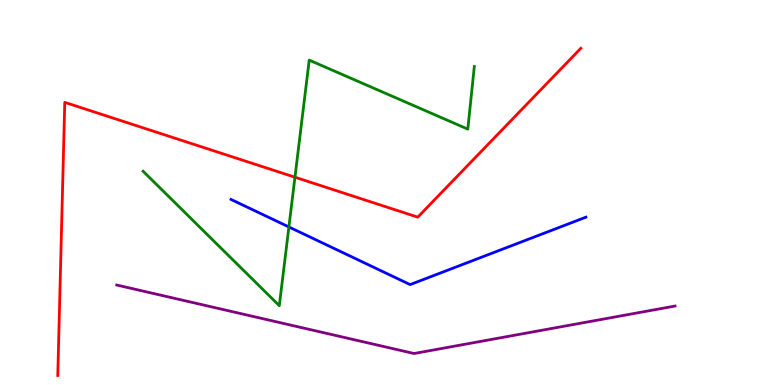[{'lines': ['blue', 'red'], 'intersections': []}, {'lines': ['green', 'red'], 'intersections': [{'x': 3.81, 'y': 5.4}]}, {'lines': ['purple', 'red'], 'intersections': []}, {'lines': ['blue', 'green'], 'intersections': [{'x': 3.73, 'y': 4.1}]}, {'lines': ['blue', 'purple'], 'intersections': []}, {'lines': ['green', 'purple'], 'intersections': []}]